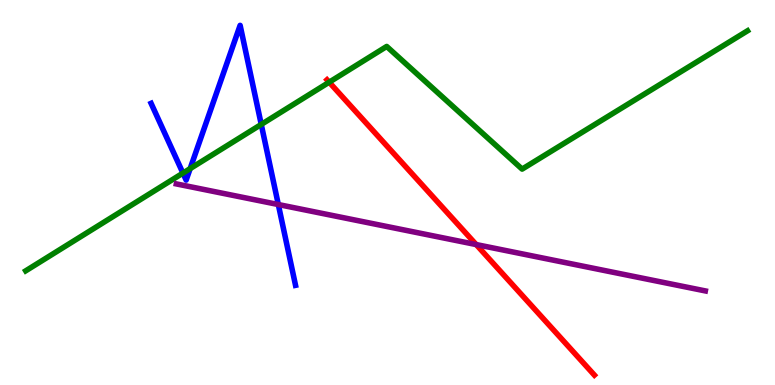[{'lines': ['blue', 'red'], 'intersections': []}, {'lines': ['green', 'red'], 'intersections': [{'x': 4.25, 'y': 7.86}]}, {'lines': ['purple', 'red'], 'intersections': [{'x': 6.14, 'y': 3.65}]}, {'lines': ['blue', 'green'], 'intersections': [{'x': 2.36, 'y': 5.5}, {'x': 2.45, 'y': 5.62}, {'x': 3.37, 'y': 6.77}]}, {'lines': ['blue', 'purple'], 'intersections': [{'x': 3.59, 'y': 4.69}]}, {'lines': ['green', 'purple'], 'intersections': []}]